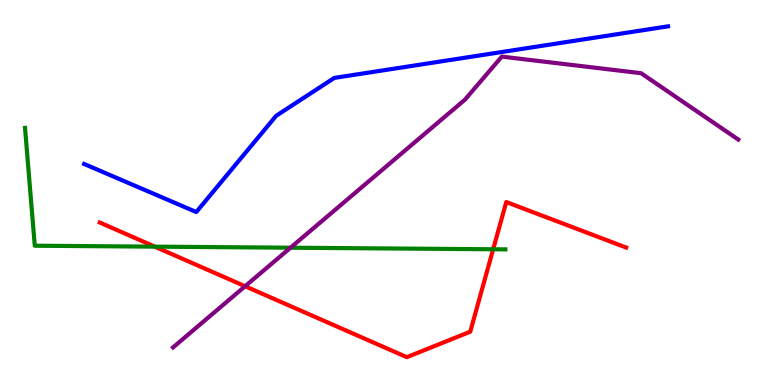[{'lines': ['blue', 'red'], 'intersections': []}, {'lines': ['green', 'red'], 'intersections': [{'x': 2.0, 'y': 3.59}, {'x': 6.36, 'y': 3.53}]}, {'lines': ['purple', 'red'], 'intersections': [{'x': 3.16, 'y': 2.57}]}, {'lines': ['blue', 'green'], 'intersections': []}, {'lines': ['blue', 'purple'], 'intersections': []}, {'lines': ['green', 'purple'], 'intersections': [{'x': 3.75, 'y': 3.57}]}]